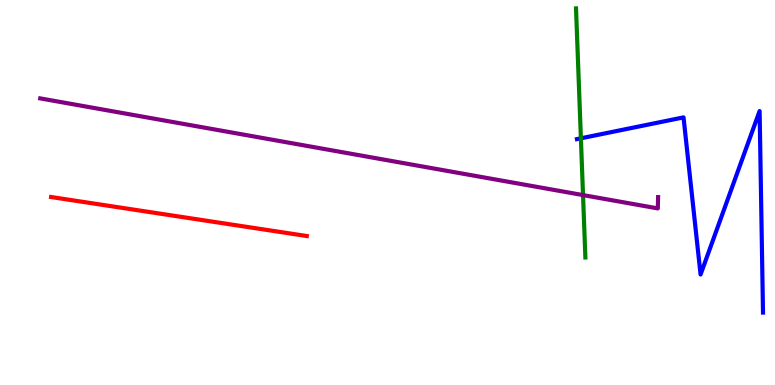[{'lines': ['blue', 'red'], 'intersections': []}, {'lines': ['green', 'red'], 'intersections': []}, {'lines': ['purple', 'red'], 'intersections': []}, {'lines': ['blue', 'green'], 'intersections': [{'x': 7.5, 'y': 6.41}]}, {'lines': ['blue', 'purple'], 'intersections': []}, {'lines': ['green', 'purple'], 'intersections': [{'x': 7.52, 'y': 4.93}]}]